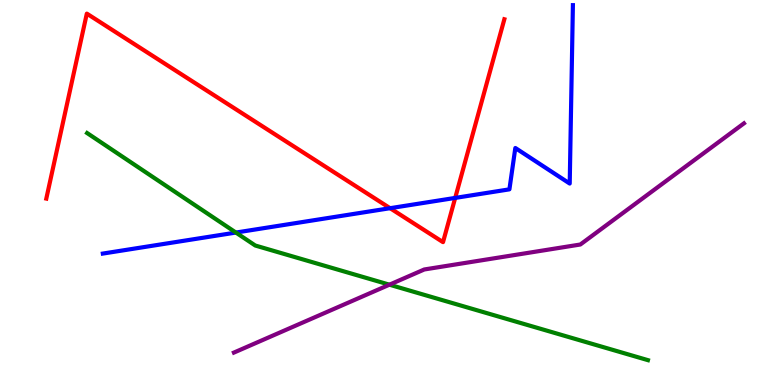[{'lines': ['blue', 'red'], 'intersections': [{'x': 5.03, 'y': 4.59}, {'x': 5.87, 'y': 4.86}]}, {'lines': ['green', 'red'], 'intersections': []}, {'lines': ['purple', 'red'], 'intersections': []}, {'lines': ['blue', 'green'], 'intersections': [{'x': 3.04, 'y': 3.96}]}, {'lines': ['blue', 'purple'], 'intersections': []}, {'lines': ['green', 'purple'], 'intersections': [{'x': 5.03, 'y': 2.61}]}]